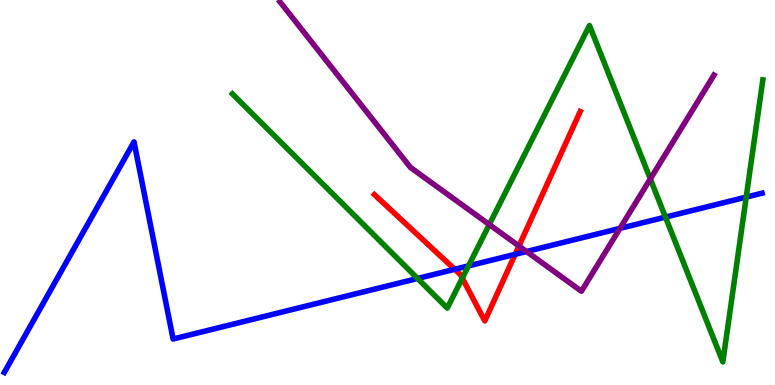[{'lines': ['blue', 'red'], 'intersections': [{'x': 5.87, 'y': 3.01}, {'x': 6.65, 'y': 3.39}]}, {'lines': ['green', 'red'], 'intersections': [{'x': 5.96, 'y': 2.77}]}, {'lines': ['purple', 'red'], 'intersections': [{'x': 6.7, 'y': 3.61}]}, {'lines': ['blue', 'green'], 'intersections': [{'x': 5.39, 'y': 2.77}, {'x': 6.04, 'y': 3.09}, {'x': 8.59, 'y': 4.36}, {'x': 9.63, 'y': 4.88}]}, {'lines': ['blue', 'purple'], 'intersections': [{'x': 6.79, 'y': 3.47}, {'x': 8.0, 'y': 4.07}]}, {'lines': ['green', 'purple'], 'intersections': [{'x': 6.31, 'y': 4.17}, {'x': 8.39, 'y': 5.35}]}]